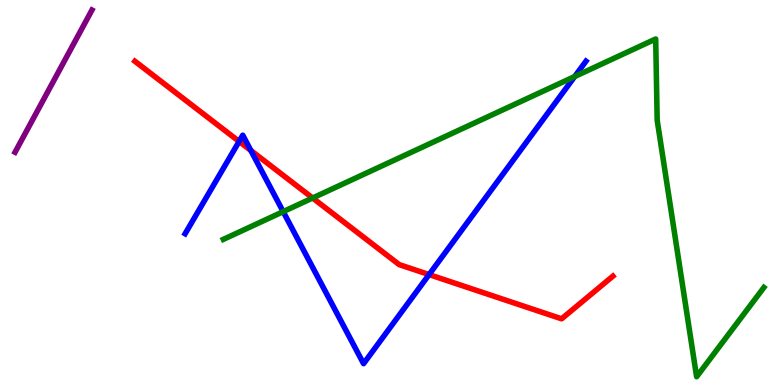[{'lines': ['blue', 'red'], 'intersections': [{'x': 3.09, 'y': 6.33}, {'x': 3.24, 'y': 6.09}, {'x': 5.54, 'y': 2.87}]}, {'lines': ['green', 'red'], 'intersections': [{'x': 4.03, 'y': 4.86}]}, {'lines': ['purple', 'red'], 'intersections': []}, {'lines': ['blue', 'green'], 'intersections': [{'x': 3.65, 'y': 4.5}, {'x': 7.42, 'y': 8.01}]}, {'lines': ['blue', 'purple'], 'intersections': []}, {'lines': ['green', 'purple'], 'intersections': []}]